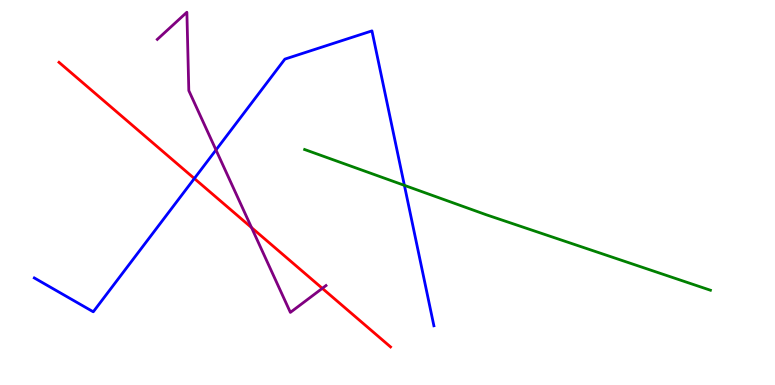[{'lines': ['blue', 'red'], 'intersections': [{'x': 2.51, 'y': 5.36}]}, {'lines': ['green', 'red'], 'intersections': []}, {'lines': ['purple', 'red'], 'intersections': [{'x': 3.25, 'y': 4.09}, {'x': 4.16, 'y': 2.51}]}, {'lines': ['blue', 'green'], 'intersections': [{'x': 5.22, 'y': 5.19}]}, {'lines': ['blue', 'purple'], 'intersections': [{'x': 2.79, 'y': 6.11}]}, {'lines': ['green', 'purple'], 'intersections': []}]